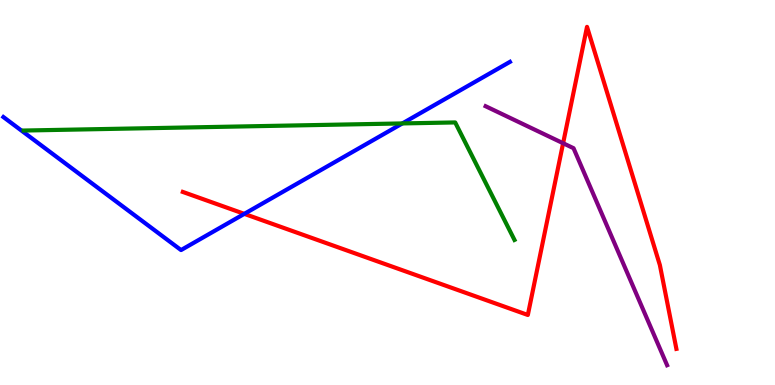[{'lines': ['blue', 'red'], 'intersections': [{'x': 3.15, 'y': 4.45}]}, {'lines': ['green', 'red'], 'intersections': []}, {'lines': ['purple', 'red'], 'intersections': [{'x': 7.27, 'y': 6.28}]}, {'lines': ['blue', 'green'], 'intersections': [{'x': 5.19, 'y': 6.79}]}, {'lines': ['blue', 'purple'], 'intersections': []}, {'lines': ['green', 'purple'], 'intersections': []}]